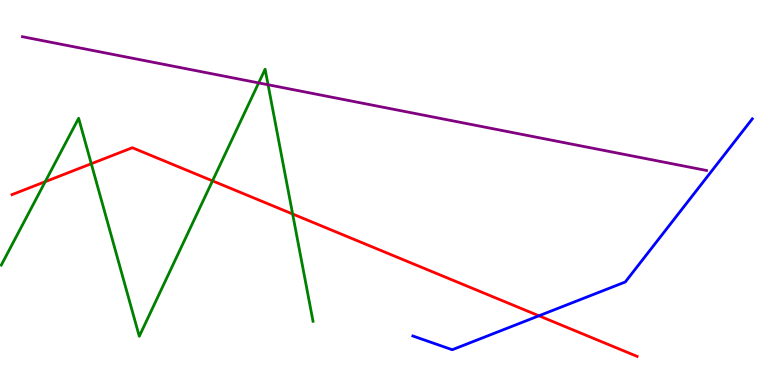[{'lines': ['blue', 'red'], 'intersections': [{'x': 6.95, 'y': 1.8}]}, {'lines': ['green', 'red'], 'intersections': [{'x': 0.584, 'y': 5.28}, {'x': 1.18, 'y': 5.75}, {'x': 2.74, 'y': 5.3}, {'x': 3.78, 'y': 4.44}]}, {'lines': ['purple', 'red'], 'intersections': []}, {'lines': ['blue', 'green'], 'intersections': []}, {'lines': ['blue', 'purple'], 'intersections': []}, {'lines': ['green', 'purple'], 'intersections': [{'x': 3.34, 'y': 7.85}, {'x': 3.46, 'y': 7.8}]}]